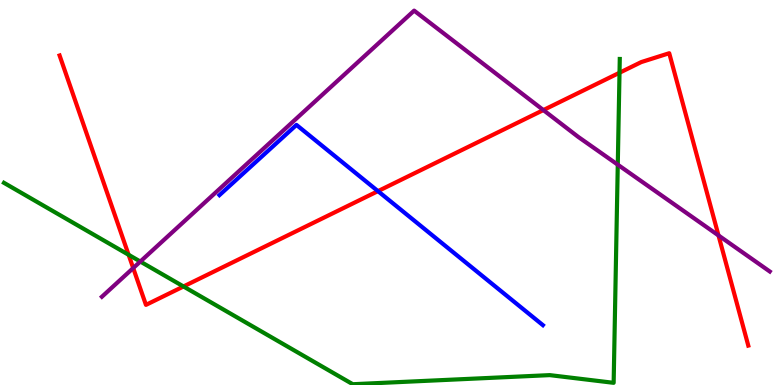[{'lines': ['blue', 'red'], 'intersections': [{'x': 4.88, 'y': 5.04}]}, {'lines': ['green', 'red'], 'intersections': [{'x': 1.66, 'y': 3.38}, {'x': 2.37, 'y': 2.56}, {'x': 7.99, 'y': 8.11}]}, {'lines': ['purple', 'red'], 'intersections': [{'x': 1.72, 'y': 3.04}, {'x': 7.01, 'y': 7.14}, {'x': 9.27, 'y': 3.88}]}, {'lines': ['blue', 'green'], 'intersections': []}, {'lines': ['blue', 'purple'], 'intersections': []}, {'lines': ['green', 'purple'], 'intersections': [{'x': 1.81, 'y': 3.21}, {'x': 7.97, 'y': 5.72}]}]